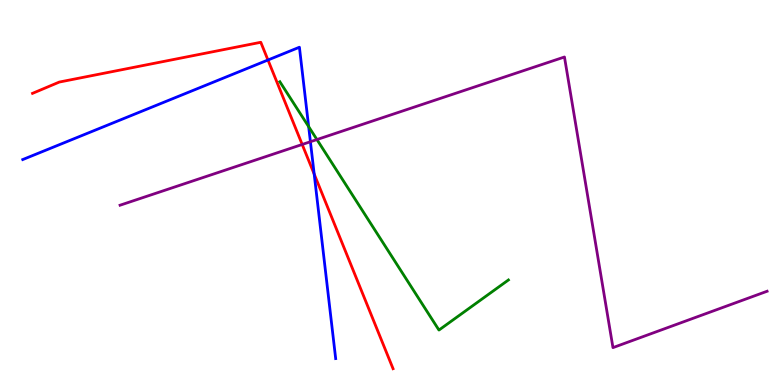[{'lines': ['blue', 'red'], 'intersections': [{'x': 3.46, 'y': 8.44}, {'x': 4.05, 'y': 5.48}]}, {'lines': ['green', 'red'], 'intersections': []}, {'lines': ['purple', 'red'], 'intersections': [{'x': 3.9, 'y': 6.25}]}, {'lines': ['blue', 'green'], 'intersections': [{'x': 3.98, 'y': 6.71}]}, {'lines': ['blue', 'purple'], 'intersections': [{'x': 4.01, 'y': 6.32}]}, {'lines': ['green', 'purple'], 'intersections': [{'x': 4.09, 'y': 6.38}]}]